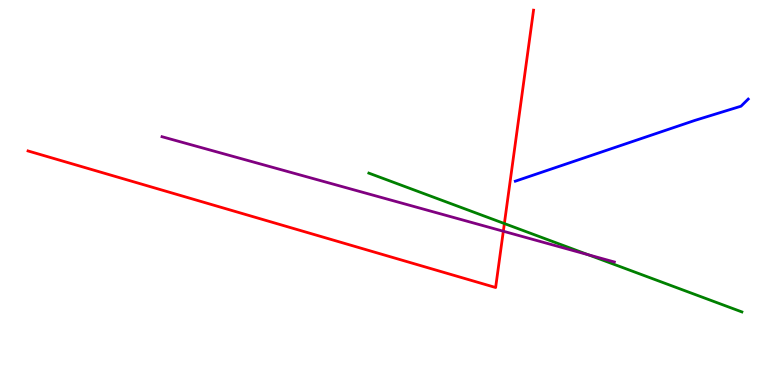[{'lines': ['blue', 'red'], 'intersections': []}, {'lines': ['green', 'red'], 'intersections': [{'x': 6.51, 'y': 4.19}]}, {'lines': ['purple', 'red'], 'intersections': [{'x': 6.49, 'y': 3.99}]}, {'lines': ['blue', 'green'], 'intersections': []}, {'lines': ['blue', 'purple'], 'intersections': []}, {'lines': ['green', 'purple'], 'intersections': [{'x': 7.59, 'y': 3.38}]}]